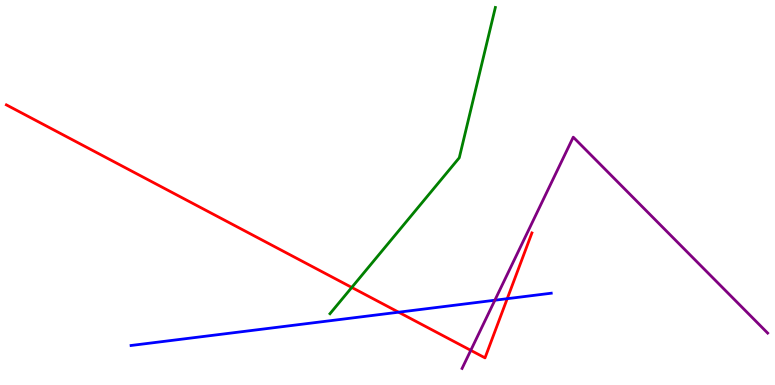[{'lines': ['blue', 'red'], 'intersections': [{'x': 5.14, 'y': 1.89}, {'x': 6.54, 'y': 2.24}]}, {'lines': ['green', 'red'], 'intersections': [{'x': 4.54, 'y': 2.53}]}, {'lines': ['purple', 'red'], 'intersections': [{'x': 6.07, 'y': 0.9}]}, {'lines': ['blue', 'green'], 'intersections': []}, {'lines': ['blue', 'purple'], 'intersections': [{'x': 6.39, 'y': 2.2}]}, {'lines': ['green', 'purple'], 'intersections': []}]